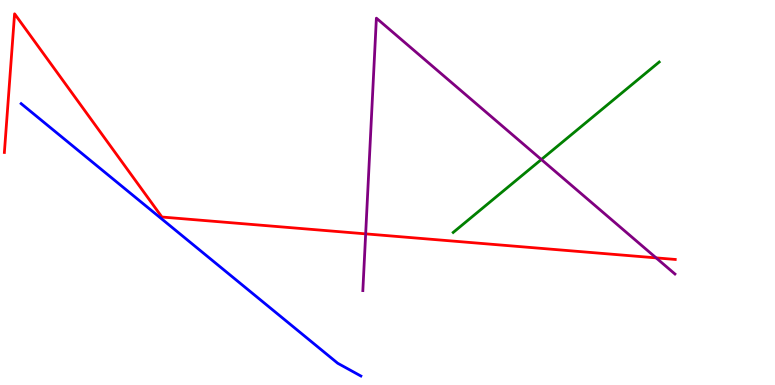[{'lines': ['blue', 'red'], 'intersections': []}, {'lines': ['green', 'red'], 'intersections': []}, {'lines': ['purple', 'red'], 'intersections': [{'x': 4.72, 'y': 3.93}, {'x': 8.47, 'y': 3.3}]}, {'lines': ['blue', 'green'], 'intersections': []}, {'lines': ['blue', 'purple'], 'intersections': []}, {'lines': ['green', 'purple'], 'intersections': [{'x': 6.99, 'y': 5.86}]}]